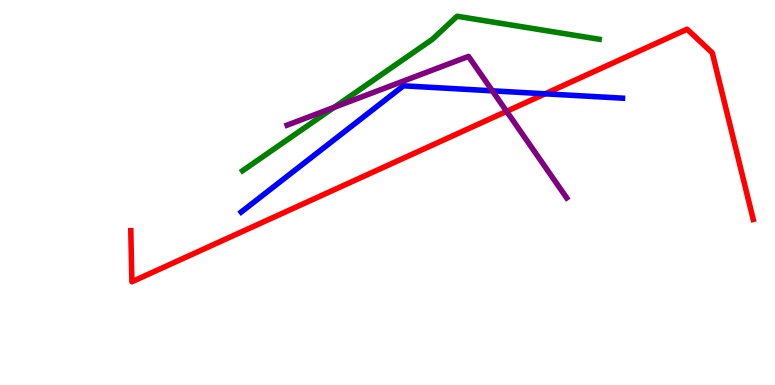[{'lines': ['blue', 'red'], 'intersections': [{'x': 7.03, 'y': 7.56}]}, {'lines': ['green', 'red'], 'intersections': []}, {'lines': ['purple', 'red'], 'intersections': [{'x': 6.54, 'y': 7.11}]}, {'lines': ['blue', 'green'], 'intersections': []}, {'lines': ['blue', 'purple'], 'intersections': [{'x': 6.35, 'y': 7.64}]}, {'lines': ['green', 'purple'], 'intersections': [{'x': 4.31, 'y': 7.21}]}]